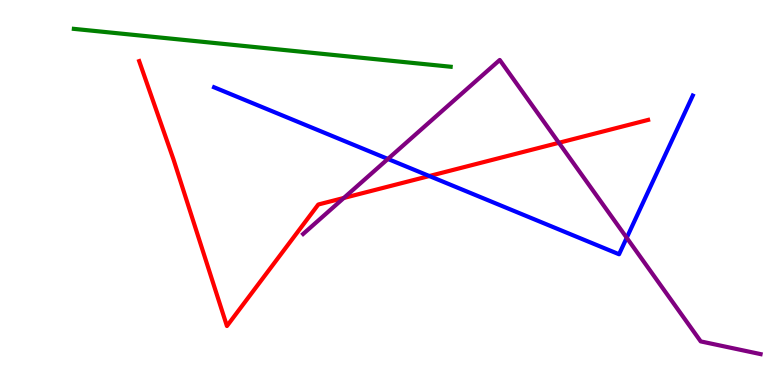[{'lines': ['blue', 'red'], 'intersections': [{'x': 5.54, 'y': 5.43}]}, {'lines': ['green', 'red'], 'intersections': []}, {'lines': ['purple', 'red'], 'intersections': [{'x': 4.44, 'y': 4.86}, {'x': 7.21, 'y': 6.29}]}, {'lines': ['blue', 'green'], 'intersections': []}, {'lines': ['blue', 'purple'], 'intersections': [{'x': 5.01, 'y': 5.87}, {'x': 8.09, 'y': 3.82}]}, {'lines': ['green', 'purple'], 'intersections': []}]